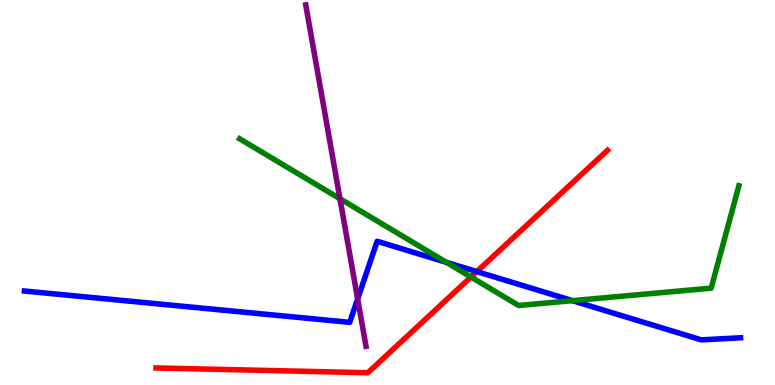[{'lines': ['blue', 'red'], 'intersections': [{'x': 6.15, 'y': 2.95}]}, {'lines': ['green', 'red'], 'intersections': [{'x': 6.08, 'y': 2.8}]}, {'lines': ['purple', 'red'], 'intersections': []}, {'lines': ['blue', 'green'], 'intersections': [{'x': 5.76, 'y': 3.19}, {'x': 7.39, 'y': 2.19}]}, {'lines': ['blue', 'purple'], 'intersections': [{'x': 4.61, 'y': 2.24}]}, {'lines': ['green', 'purple'], 'intersections': [{'x': 4.39, 'y': 4.84}]}]